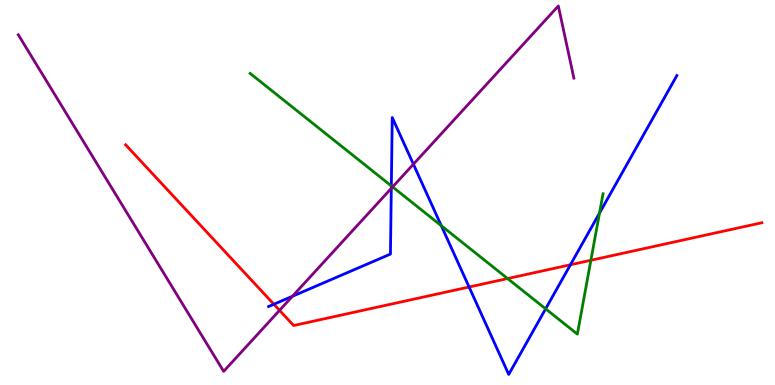[{'lines': ['blue', 'red'], 'intersections': [{'x': 3.53, 'y': 2.1}, {'x': 6.05, 'y': 2.55}, {'x': 7.36, 'y': 3.12}]}, {'lines': ['green', 'red'], 'intersections': [{'x': 6.55, 'y': 2.76}, {'x': 7.62, 'y': 3.24}]}, {'lines': ['purple', 'red'], 'intersections': [{'x': 3.61, 'y': 1.94}]}, {'lines': ['blue', 'green'], 'intersections': [{'x': 5.05, 'y': 5.17}, {'x': 5.69, 'y': 4.14}, {'x': 7.04, 'y': 1.98}, {'x': 7.74, 'y': 4.47}]}, {'lines': ['blue', 'purple'], 'intersections': [{'x': 3.77, 'y': 2.31}, {'x': 5.05, 'y': 5.11}, {'x': 5.33, 'y': 5.73}]}, {'lines': ['green', 'purple'], 'intersections': [{'x': 5.07, 'y': 5.14}]}]